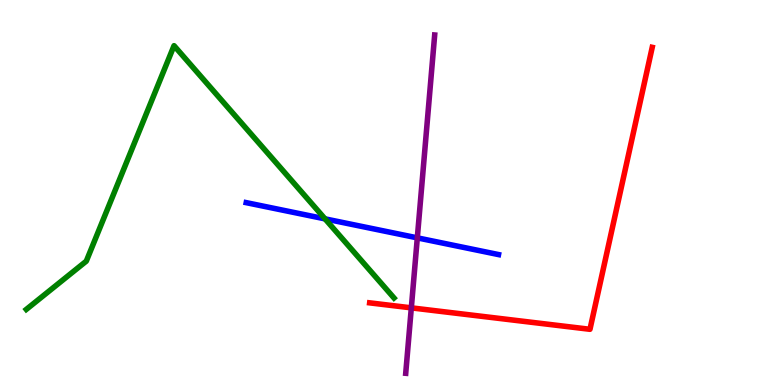[{'lines': ['blue', 'red'], 'intersections': []}, {'lines': ['green', 'red'], 'intersections': []}, {'lines': ['purple', 'red'], 'intersections': [{'x': 5.31, 'y': 2.0}]}, {'lines': ['blue', 'green'], 'intersections': [{'x': 4.19, 'y': 4.32}]}, {'lines': ['blue', 'purple'], 'intersections': [{'x': 5.38, 'y': 3.82}]}, {'lines': ['green', 'purple'], 'intersections': []}]